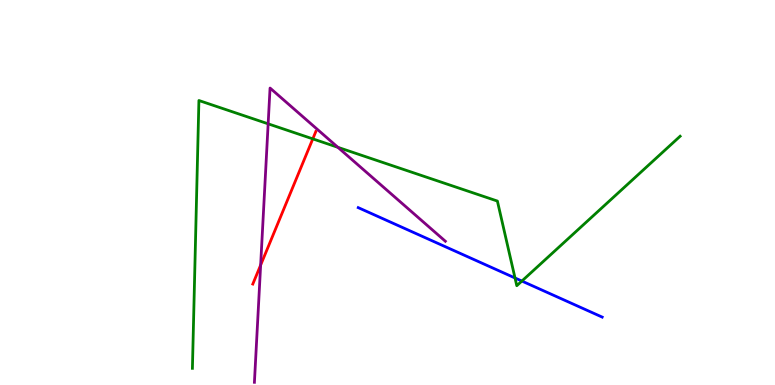[{'lines': ['blue', 'red'], 'intersections': []}, {'lines': ['green', 'red'], 'intersections': [{'x': 4.04, 'y': 6.39}]}, {'lines': ['purple', 'red'], 'intersections': [{'x': 3.36, 'y': 3.11}]}, {'lines': ['blue', 'green'], 'intersections': [{'x': 6.65, 'y': 2.78}, {'x': 6.73, 'y': 2.7}]}, {'lines': ['blue', 'purple'], 'intersections': []}, {'lines': ['green', 'purple'], 'intersections': [{'x': 3.46, 'y': 6.78}, {'x': 4.36, 'y': 6.17}]}]